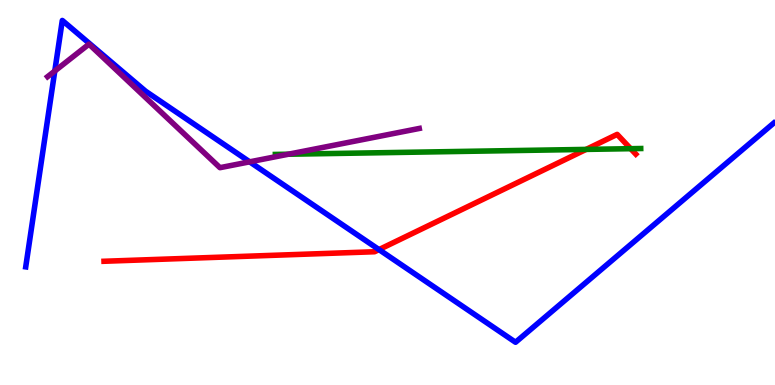[{'lines': ['blue', 'red'], 'intersections': [{'x': 4.89, 'y': 3.52}]}, {'lines': ['green', 'red'], 'intersections': [{'x': 7.56, 'y': 6.12}, {'x': 8.14, 'y': 6.14}]}, {'lines': ['purple', 'red'], 'intersections': []}, {'lines': ['blue', 'green'], 'intersections': []}, {'lines': ['blue', 'purple'], 'intersections': [{'x': 0.707, 'y': 8.16}, {'x': 3.22, 'y': 5.8}]}, {'lines': ['green', 'purple'], 'intersections': [{'x': 3.72, 'y': 5.99}]}]